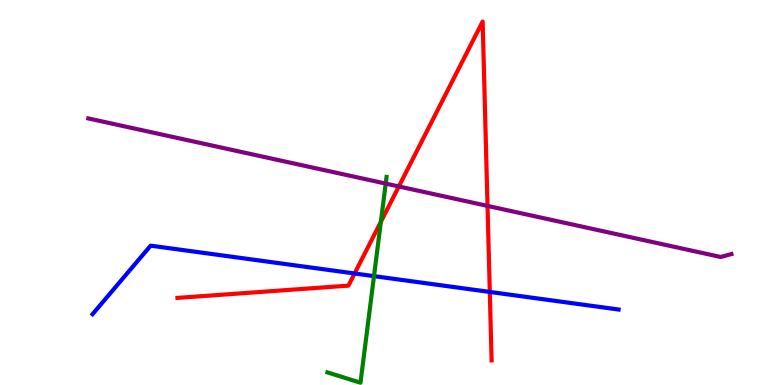[{'lines': ['blue', 'red'], 'intersections': [{'x': 4.58, 'y': 2.9}, {'x': 6.32, 'y': 2.42}]}, {'lines': ['green', 'red'], 'intersections': [{'x': 4.91, 'y': 4.24}]}, {'lines': ['purple', 'red'], 'intersections': [{'x': 5.15, 'y': 5.16}, {'x': 6.29, 'y': 4.65}]}, {'lines': ['blue', 'green'], 'intersections': [{'x': 4.83, 'y': 2.83}]}, {'lines': ['blue', 'purple'], 'intersections': []}, {'lines': ['green', 'purple'], 'intersections': [{'x': 4.98, 'y': 5.23}]}]